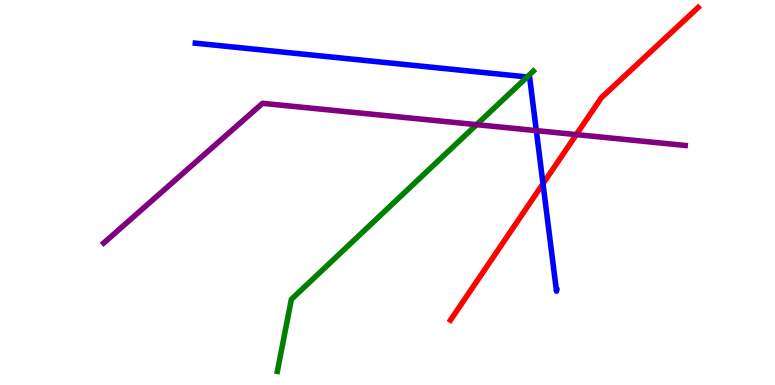[{'lines': ['blue', 'red'], 'intersections': [{'x': 7.01, 'y': 5.23}]}, {'lines': ['green', 'red'], 'intersections': []}, {'lines': ['purple', 'red'], 'intersections': [{'x': 7.44, 'y': 6.5}]}, {'lines': ['blue', 'green'], 'intersections': [{'x': 6.8, 'y': 8.0}]}, {'lines': ['blue', 'purple'], 'intersections': [{'x': 6.92, 'y': 6.61}]}, {'lines': ['green', 'purple'], 'intersections': [{'x': 6.15, 'y': 6.76}]}]